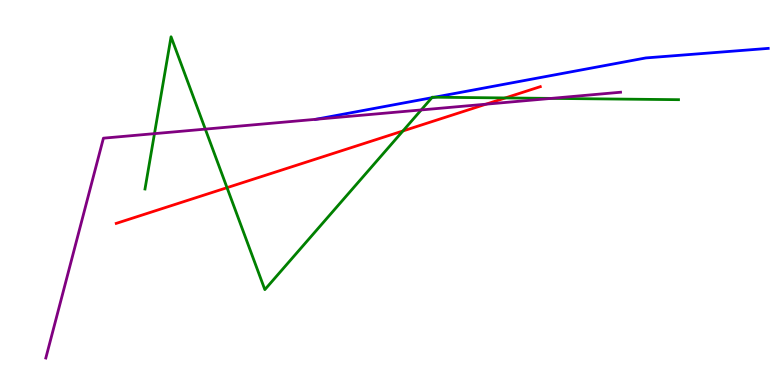[{'lines': ['blue', 'red'], 'intersections': []}, {'lines': ['green', 'red'], 'intersections': [{'x': 2.93, 'y': 5.13}, {'x': 5.2, 'y': 6.6}, {'x': 6.52, 'y': 7.46}]}, {'lines': ['purple', 'red'], 'intersections': [{'x': 6.27, 'y': 7.29}]}, {'lines': ['blue', 'green'], 'intersections': [{'x': 5.57, 'y': 7.46}, {'x': 5.61, 'y': 7.47}]}, {'lines': ['blue', 'purple'], 'intersections': [{'x': 4.07, 'y': 6.9}]}, {'lines': ['green', 'purple'], 'intersections': [{'x': 1.99, 'y': 6.53}, {'x': 2.65, 'y': 6.65}, {'x': 5.44, 'y': 7.14}, {'x': 7.11, 'y': 7.44}]}]